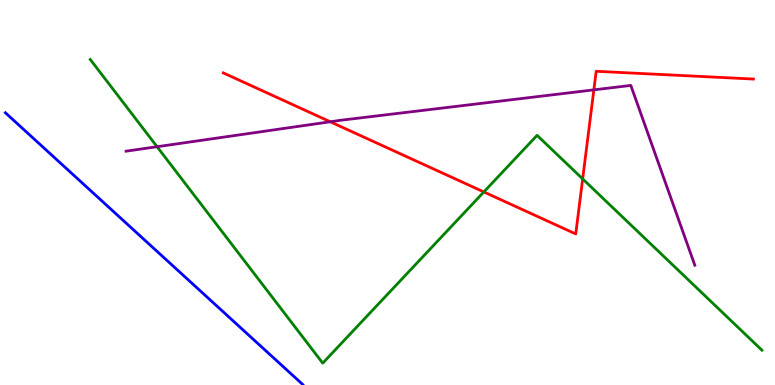[{'lines': ['blue', 'red'], 'intersections': []}, {'lines': ['green', 'red'], 'intersections': [{'x': 6.24, 'y': 5.01}, {'x': 7.52, 'y': 5.35}]}, {'lines': ['purple', 'red'], 'intersections': [{'x': 4.26, 'y': 6.84}, {'x': 7.66, 'y': 7.67}]}, {'lines': ['blue', 'green'], 'intersections': []}, {'lines': ['blue', 'purple'], 'intersections': []}, {'lines': ['green', 'purple'], 'intersections': [{'x': 2.03, 'y': 6.19}]}]